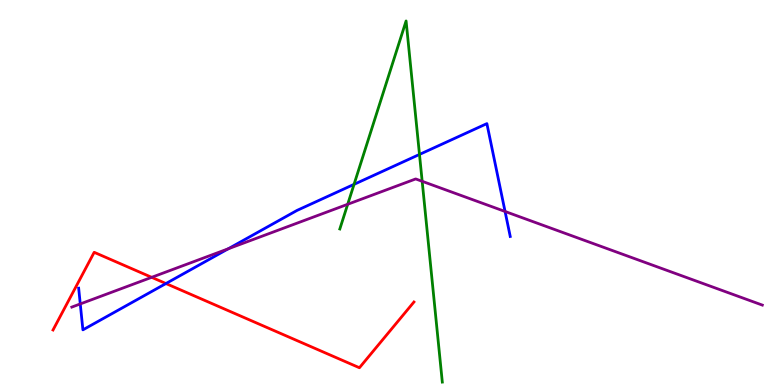[{'lines': ['blue', 'red'], 'intersections': [{'x': 2.14, 'y': 2.64}]}, {'lines': ['green', 'red'], 'intersections': []}, {'lines': ['purple', 'red'], 'intersections': [{'x': 1.96, 'y': 2.8}]}, {'lines': ['blue', 'green'], 'intersections': [{'x': 4.57, 'y': 5.21}, {'x': 5.41, 'y': 5.99}]}, {'lines': ['blue', 'purple'], 'intersections': [{'x': 1.04, 'y': 2.11}, {'x': 2.94, 'y': 3.54}, {'x': 6.52, 'y': 4.51}]}, {'lines': ['green', 'purple'], 'intersections': [{'x': 4.49, 'y': 4.69}, {'x': 5.45, 'y': 5.29}]}]